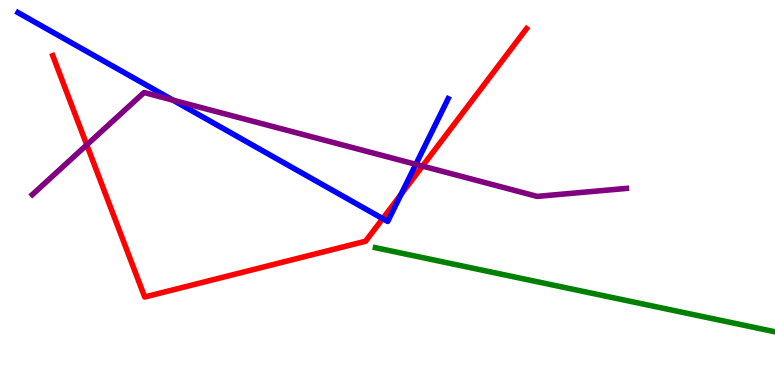[{'lines': ['blue', 'red'], 'intersections': [{'x': 4.94, 'y': 4.32}, {'x': 5.17, 'y': 4.95}]}, {'lines': ['green', 'red'], 'intersections': []}, {'lines': ['purple', 'red'], 'intersections': [{'x': 1.12, 'y': 6.24}, {'x': 5.45, 'y': 5.69}]}, {'lines': ['blue', 'green'], 'intersections': []}, {'lines': ['blue', 'purple'], 'intersections': [{'x': 2.23, 'y': 7.4}, {'x': 5.37, 'y': 5.73}]}, {'lines': ['green', 'purple'], 'intersections': []}]